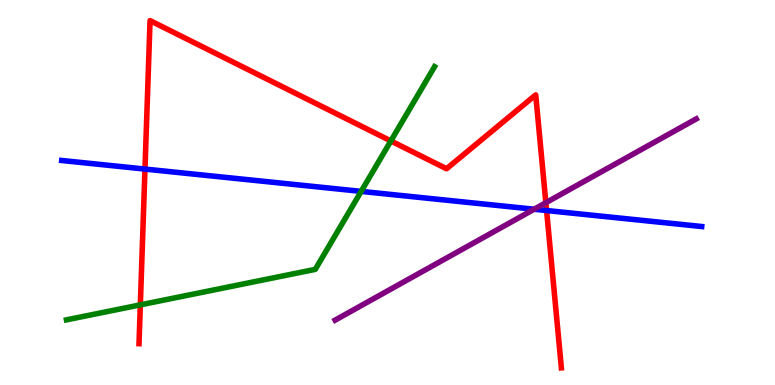[{'lines': ['blue', 'red'], 'intersections': [{'x': 1.87, 'y': 5.61}, {'x': 7.05, 'y': 4.53}]}, {'lines': ['green', 'red'], 'intersections': [{'x': 1.81, 'y': 2.08}, {'x': 5.04, 'y': 6.34}]}, {'lines': ['purple', 'red'], 'intersections': [{'x': 7.04, 'y': 4.73}]}, {'lines': ['blue', 'green'], 'intersections': [{'x': 4.66, 'y': 5.03}]}, {'lines': ['blue', 'purple'], 'intersections': [{'x': 6.89, 'y': 4.57}]}, {'lines': ['green', 'purple'], 'intersections': []}]